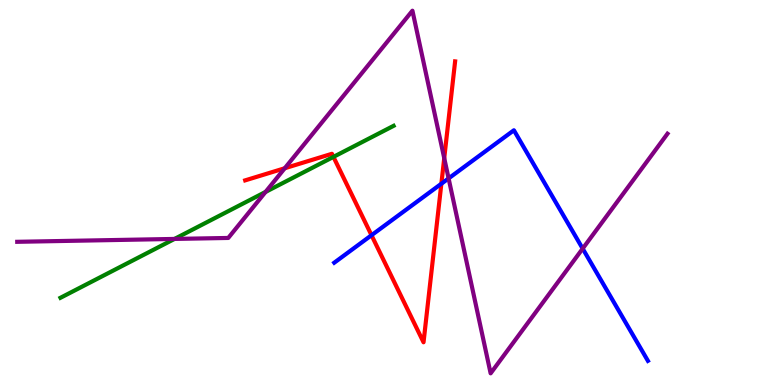[{'lines': ['blue', 'red'], 'intersections': [{'x': 4.79, 'y': 3.89}, {'x': 5.69, 'y': 5.23}]}, {'lines': ['green', 'red'], 'intersections': [{'x': 4.3, 'y': 5.92}]}, {'lines': ['purple', 'red'], 'intersections': [{'x': 3.67, 'y': 5.63}, {'x': 5.73, 'y': 5.89}]}, {'lines': ['blue', 'green'], 'intersections': []}, {'lines': ['blue', 'purple'], 'intersections': [{'x': 5.79, 'y': 5.37}, {'x': 7.52, 'y': 3.54}]}, {'lines': ['green', 'purple'], 'intersections': [{'x': 2.25, 'y': 3.79}, {'x': 3.43, 'y': 5.01}]}]